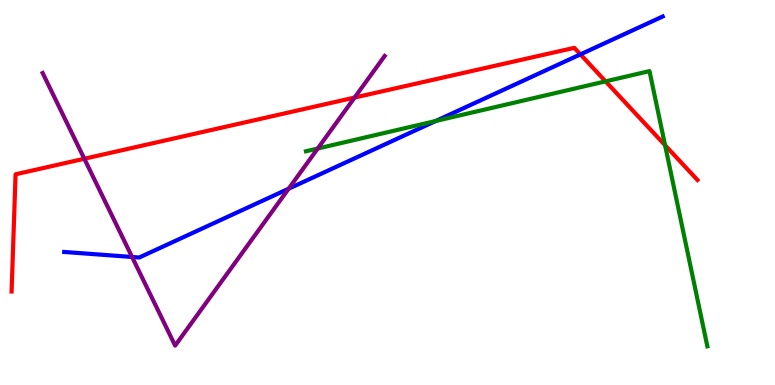[{'lines': ['blue', 'red'], 'intersections': [{'x': 7.49, 'y': 8.59}]}, {'lines': ['green', 'red'], 'intersections': [{'x': 7.81, 'y': 7.89}, {'x': 8.58, 'y': 6.23}]}, {'lines': ['purple', 'red'], 'intersections': [{'x': 1.09, 'y': 5.88}, {'x': 4.58, 'y': 7.47}]}, {'lines': ['blue', 'green'], 'intersections': [{'x': 5.62, 'y': 6.86}]}, {'lines': ['blue', 'purple'], 'intersections': [{'x': 1.7, 'y': 3.33}, {'x': 3.72, 'y': 5.1}]}, {'lines': ['green', 'purple'], 'intersections': [{'x': 4.1, 'y': 6.14}]}]